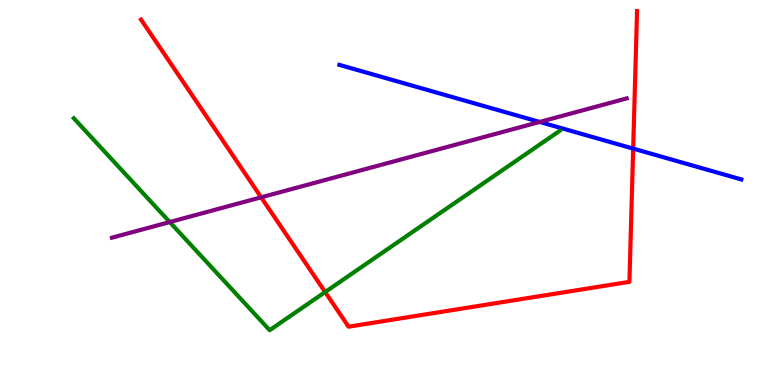[{'lines': ['blue', 'red'], 'intersections': [{'x': 8.17, 'y': 6.14}]}, {'lines': ['green', 'red'], 'intersections': [{'x': 4.2, 'y': 2.41}]}, {'lines': ['purple', 'red'], 'intersections': [{'x': 3.37, 'y': 4.87}]}, {'lines': ['blue', 'green'], 'intersections': []}, {'lines': ['blue', 'purple'], 'intersections': [{'x': 6.96, 'y': 6.83}]}, {'lines': ['green', 'purple'], 'intersections': [{'x': 2.19, 'y': 4.23}]}]